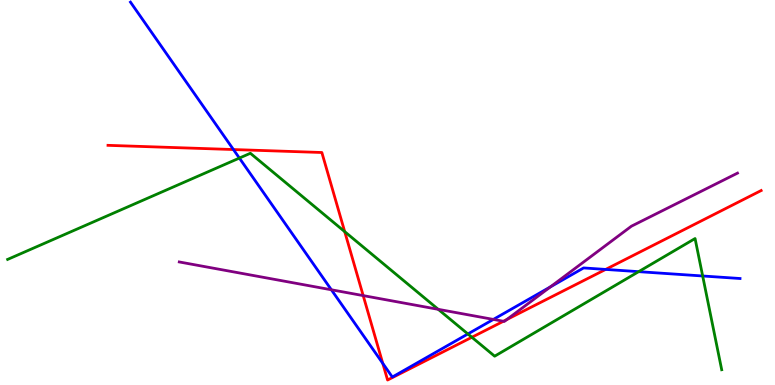[{'lines': ['blue', 'red'], 'intersections': [{'x': 3.01, 'y': 6.12}, {'x': 4.94, 'y': 0.562}, {'x': 7.81, 'y': 3.0}]}, {'lines': ['green', 'red'], 'intersections': [{'x': 4.45, 'y': 3.98}, {'x': 6.09, 'y': 1.24}]}, {'lines': ['purple', 'red'], 'intersections': [{'x': 4.69, 'y': 2.32}, {'x': 6.5, 'y': 1.66}, {'x': 6.54, 'y': 1.7}]}, {'lines': ['blue', 'green'], 'intersections': [{'x': 3.09, 'y': 5.89}, {'x': 6.04, 'y': 1.33}, {'x': 8.24, 'y': 2.94}, {'x': 9.07, 'y': 2.83}]}, {'lines': ['blue', 'purple'], 'intersections': [{'x': 4.28, 'y': 2.47}, {'x': 6.37, 'y': 1.7}, {'x': 7.1, 'y': 2.55}]}, {'lines': ['green', 'purple'], 'intersections': [{'x': 5.65, 'y': 1.97}]}]